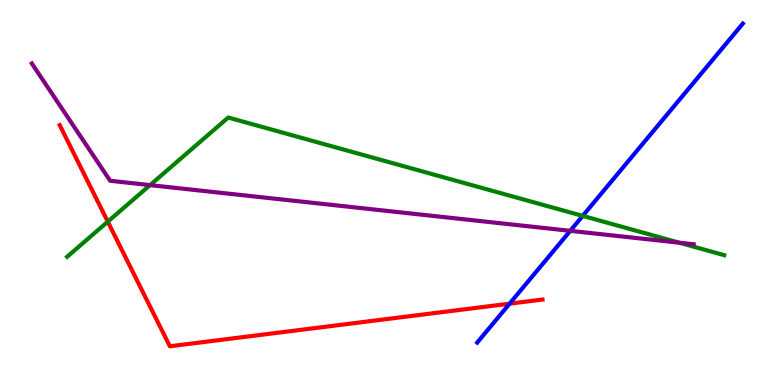[{'lines': ['blue', 'red'], 'intersections': [{'x': 6.58, 'y': 2.11}]}, {'lines': ['green', 'red'], 'intersections': [{'x': 1.39, 'y': 4.24}]}, {'lines': ['purple', 'red'], 'intersections': []}, {'lines': ['blue', 'green'], 'intersections': [{'x': 7.52, 'y': 4.39}]}, {'lines': ['blue', 'purple'], 'intersections': [{'x': 7.36, 'y': 4.0}]}, {'lines': ['green', 'purple'], 'intersections': [{'x': 1.94, 'y': 5.19}, {'x': 8.77, 'y': 3.7}]}]